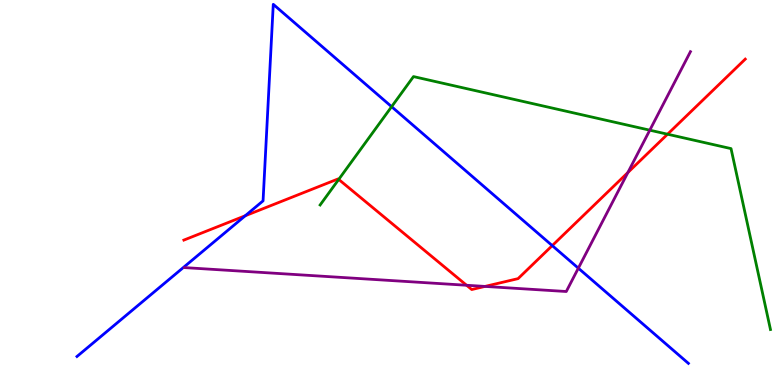[{'lines': ['blue', 'red'], 'intersections': [{'x': 3.16, 'y': 4.4}, {'x': 7.13, 'y': 3.62}]}, {'lines': ['green', 'red'], 'intersections': [{'x': 4.37, 'y': 5.34}, {'x': 8.61, 'y': 6.51}]}, {'lines': ['purple', 'red'], 'intersections': [{'x': 6.02, 'y': 2.59}, {'x': 6.26, 'y': 2.56}, {'x': 8.1, 'y': 5.52}]}, {'lines': ['blue', 'green'], 'intersections': [{'x': 5.05, 'y': 7.23}]}, {'lines': ['blue', 'purple'], 'intersections': [{'x': 7.46, 'y': 3.03}]}, {'lines': ['green', 'purple'], 'intersections': [{'x': 8.38, 'y': 6.62}]}]